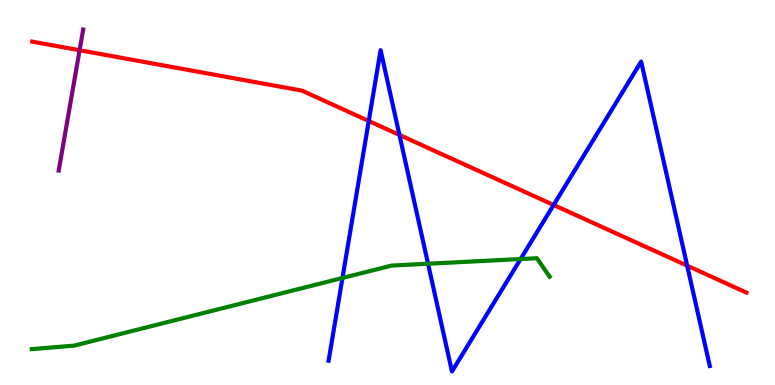[{'lines': ['blue', 'red'], 'intersections': [{'x': 4.76, 'y': 6.86}, {'x': 5.15, 'y': 6.5}, {'x': 7.14, 'y': 4.68}, {'x': 8.87, 'y': 3.1}]}, {'lines': ['green', 'red'], 'intersections': []}, {'lines': ['purple', 'red'], 'intersections': [{'x': 1.03, 'y': 8.7}]}, {'lines': ['blue', 'green'], 'intersections': [{'x': 4.42, 'y': 2.78}, {'x': 5.52, 'y': 3.15}, {'x': 6.72, 'y': 3.27}]}, {'lines': ['blue', 'purple'], 'intersections': []}, {'lines': ['green', 'purple'], 'intersections': []}]